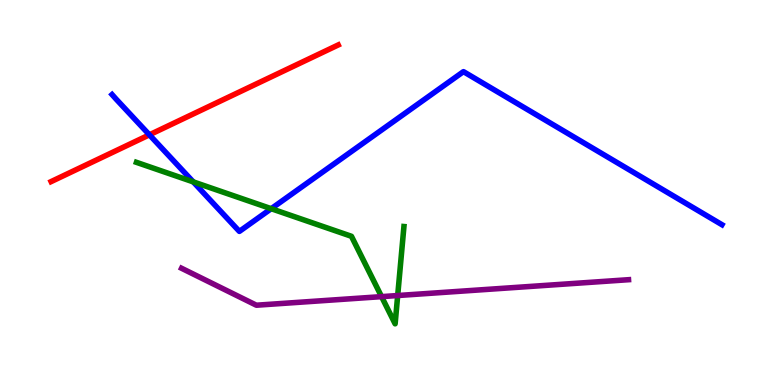[{'lines': ['blue', 'red'], 'intersections': [{'x': 1.93, 'y': 6.5}]}, {'lines': ['green', 'red'], 'intersections': []}, {'lines': ['purple', 'red'], 'intersections': []}, {'lines': ['blue', 'green'], 'intersections': [{'x': 2.49, 'y': 5.28}, {'x': 3.5, 'y': 4.58}]}, {'lines': ['blue', 'purple'], 'intersections': []}, {'lines': ['green', 'purple'], 'intersections': [{'x': 4.92, 'y': 2.3}, {'x': 5.13, 'y': 2.32}]}]